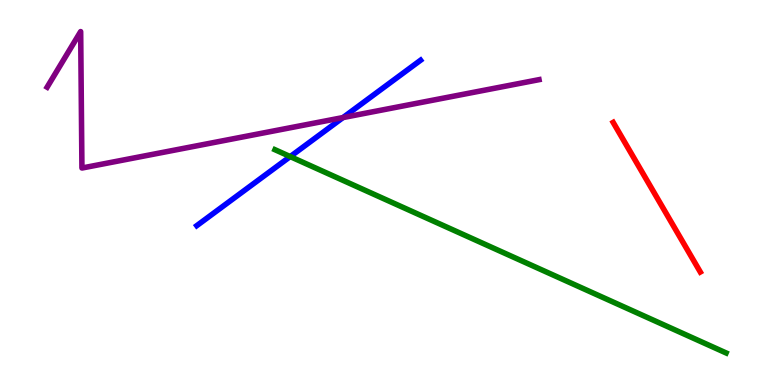[{'lines': ['blue', 'red'], 'intersections': []}, {'lines': ['green', 'red'], 'intersections': []}, {'lines': ['purple', 'red'], 'intersections': []}, {'lines': ['blue', 'green'], 'intersections': [{'x': 3.74, 'y': 5.93}]}, {'lines': ['blue', 'purple'], 'intersections': [{'x': 4.43, 'y': 6.95}]}, {'lines': ['green', 'purple'], 'intersections': []}]